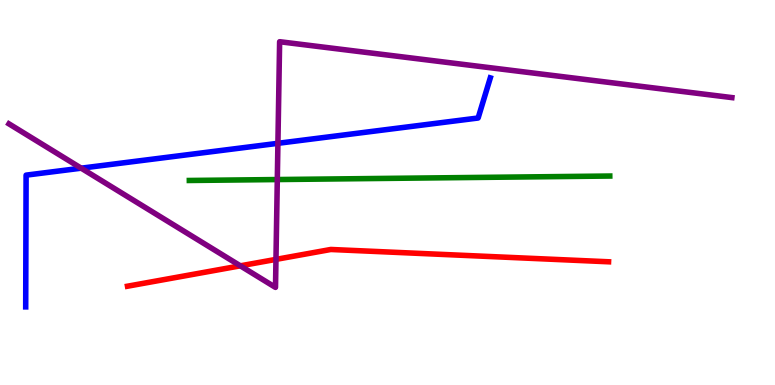[{'lines': ['blue', 'red'], 'intersections': []}, {'lines': ['green', 'red'], 'intersections': []}, {'lines': ['purple', 'red'], 'intersections': [{'x': 3.1, 'y': 3.1}, {'x': 3.56, 'y': 3.26}]}, {'lines': ['blue', 'green'], 'intersections': []}, {'lines': ['blue', 'purple'], 'intersections': [{'x': 1.05, 'y': 5.63}, {'x': 3.59, 'y': 6.28}]}, {'lines': ['green', 'purple'], 'intersections': [{'x': 3.58, 'y': 5.34}]}]